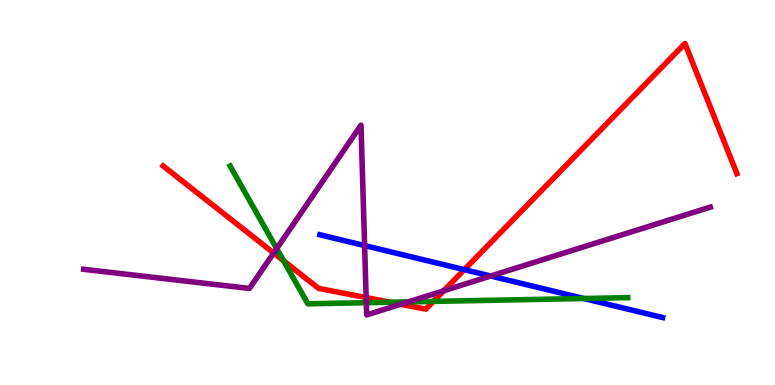[{'lines': ['blue', 'red'], 'intersections': [{'x': 5.99, 'y': 3.0}]}, {'lines': ['green', 'red'], 'intersections': [{'x': 3.66, 'y': 3.23}, {'x': 5.03, 'y': 2.15}, {'x': 5.59, 'y': 2.17}]}, {'lines': ['purple', 'red'], 'intersections': [{'x': 3.53, 'y': 3.43}, {'x': 4.72, 'y': 2.27}, {'x': 5.17, 'y': 2.1}, {'x': 5.73, 'y': 2.45}]}, {'lines': ['blue', 'green'], 'intersections': [{'x': 7.53, 'y': 2.25}]}, {'lines': ['blue', 'purple'], 'intersections': [{'x': 4.7, 'y': 3.62}, {'x': 6.33, 'y': 2.83}]}, {'lines': ['green', 'purple'], 'intersections': [{'x': 3.57, 'y': 3.54}, {'x': 4.73, 'y': 2.14}, {'x': 5.27, 'y': 2.16}]}]